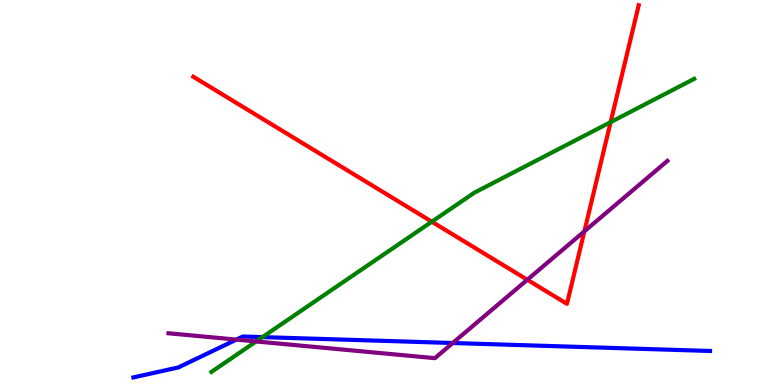[{'lines': ['blue', 'red'], 'intersections': []}, {'lines': ['green', 'red'], 'intersections': [{'x': 5.57, 'y': 4.24}, {'x': 7.88, 'y': 6.83}]}, {'lines': ['purple', 'red'], 'intersections': [{'x': 6.8, 'y': 2.73}, {'x': 7.54, 'y': 3.99}]}, {'lines': ['blue', 'green'], 'intersections': [{'x': 3.39, 'y': 1.24}]}, {'lines': ['blue', 'purple'], 'intersections': [{'x': 3.05, 'y': 1.18}, {'x': 5.84, 'y': 1.09}]}, {'lines': ['green', 'purple'], 'intersections': [{'x': 3.3, 'y': 1.13}]}]